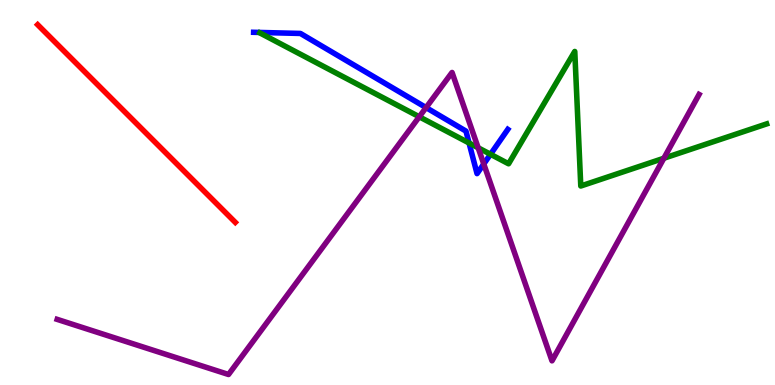[{'lines': ['blue', 'red'], 'intersections': []}, {'lines': ['green', 'red'], 'intersections': []}, {'lines': ['purple', 'red'], 'intersections': []}, {'lines': ['blue', 'green'], 'intersections': [{'x': 6.05, 'y': 6.29}, {'x': 6.33, 'y': 5.99}]}, {'lines': ['blue', 'purple'], 'intersections': [{'x': 5.5, 'y': 7.21}, {'x': 6.24, 'y': 5.74}]}, {'lines': ['green', 'purple'], 'intersections': [{'x': 5.41, 'y': 6.97}, {'x': 6.17, 'y': 6.16}, {'x': 8.57, 'y': 5.89}]}]